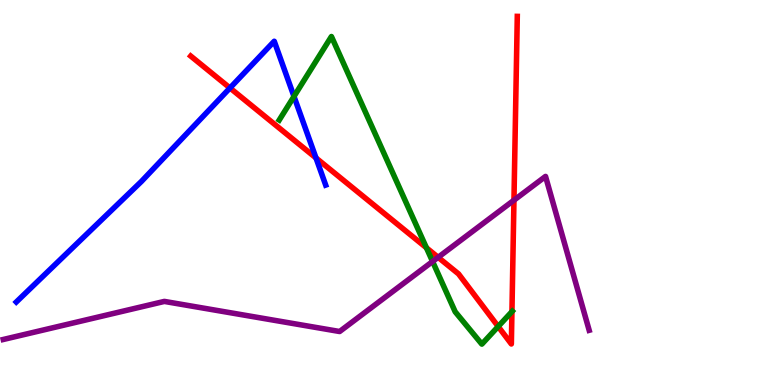[{'lines': ['blue', 'red'], 'intersections': [{'x': 2.97, 'y': 7.71}, {'x': 4.08, 'y': 5.9}]}, {'lines': ['green', 'red'], 'intersections': [{'x': 5.5, 'y': 3.56}, {'x': 6.43, 'y': 1.52}, {'x': 6.61, 'y': 1.91}]}, {'lines': ['purple', 'red'], 'intersections': [{'x': 5.65, 'y': 3.32}, {'x': 6.63, 'y': 4.8}]}, {'lines': ['blue', 'green'], 'intersections': [{'x': 3.79, 'y': 7.5}]}, {'lines': ['blue', 'purple'], 'intersections': []}, {'lines': ['green', 'purple'], 'intersections': [{'x': 5.58, 'y': 3.21}]}]